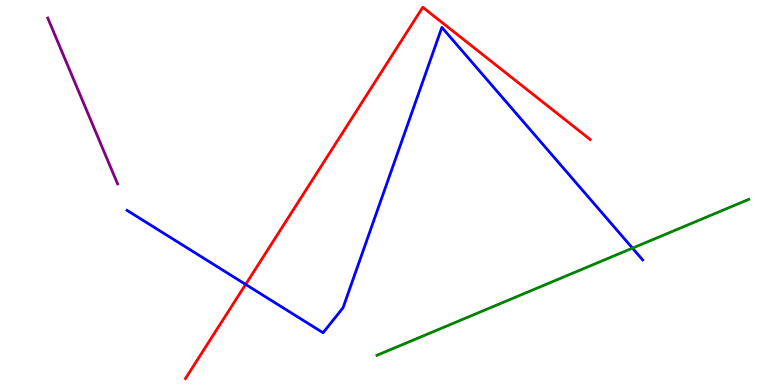[{'lines': ['blue', 'red'], 'intersections': [{'x': 3.17, 'y': 2.61}]}, {'lines': ['green', 'red'], 'intersections': []}, {'lines': ['purple', 'red'], 'intersections': []}, {'lines': ['blue', 'green'], 'intersections': [{'x': 8.16, 'y': 3.55}]}, {'lines': ['blue', 'purple'], 'intersections': []}, {'lines': ['green', 'purple'], 'intersections': []}]